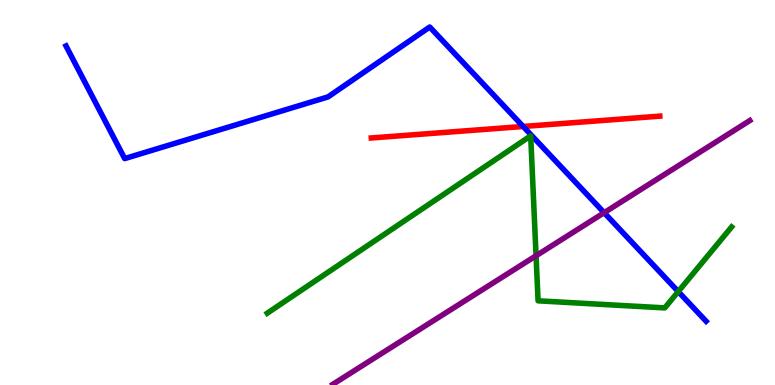[{'lines': ['blue', 'red'], 'intersections': [{'x': 6.75, 'y': 6.71}]}, {'lines': ['green', 'red'], 'intersections': []}, {'lines': ['purple', 'red'], 'intersections': []}, {'lines': ['blue', 'green'], 'intersections': [{'x': 8.75, 'y': 2.43}]}, {'lines': ['blue', 'purple'], 'intersections': [{'x': 7.8, 'y': 4.48}]}, {'lines': ['green', 'purple'], 'intersections': [{'x': 6.92, 'y': 3.36}]}]